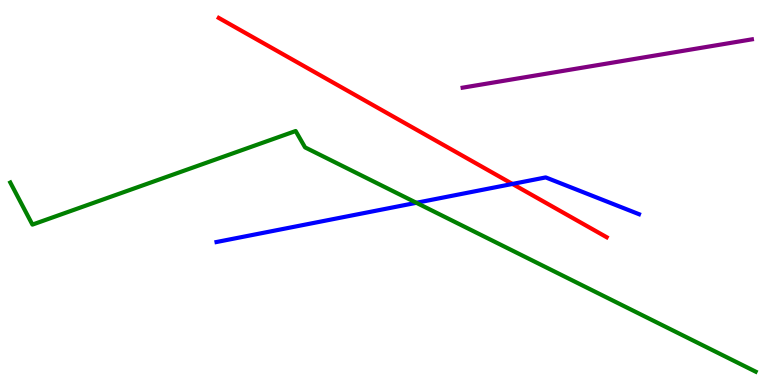[{'lines': ['blue', 'red'], 'intersections': [{'x': 6.61, 'y': 5.22}]}, {'lines': ['green', 'red'], 'intersections': []}, {'lines': ['purple', 'red'], 'intersections': []}, {'lines': ['blue', 'green'], 'intersections': [{'x': 5.37, 'y': 4.73}]}, {'lines': ['blue', 'purple'], 'intersections': []}, {'lines': ['green', 'purple'], 'intersections': []}]